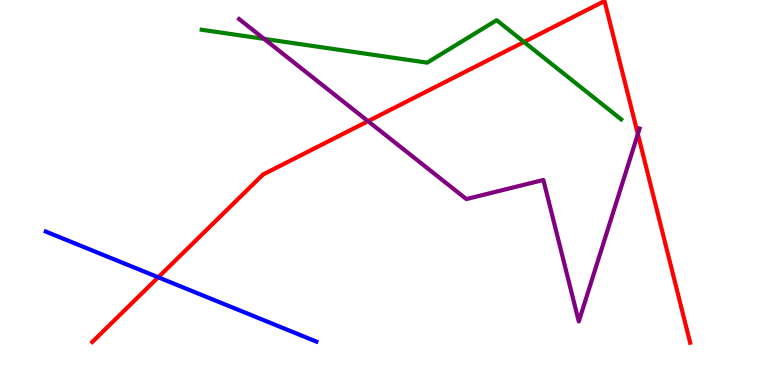[{'lines': ['blue', 'red'], 'intersections': [{'x': 2.04, 'y': 2.8}]}, {'lines': ['green', 'red'], 'intersections': [{'x': 6.76, 'y': 8.91}]}, {'lines': ['purple', 'red'], 'intersections': [{'x': 4.75, 'y': 6.85}, {'x': 8.23, 'y': 6.52}]}, {'lines': ['blue', 'green'], 'intersections': []}, {'lines': ['blue', 'purple'], 'intersections': []}, {'lines': ['green', 'purple'], 'intersections': [{'x': 3.41, 'y': 8.99}]}]